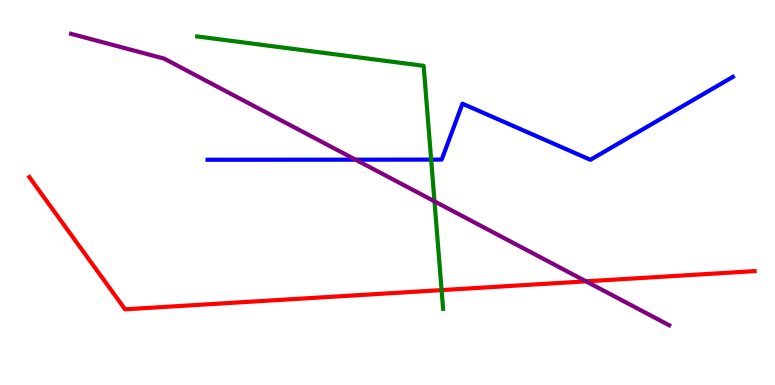[{'lines': ['blue', 'red'], 'intersections': []}, {'lines': ['green', 'red'], 'intersections': [{'x': 5.7, 'y': 2.46}]}, {'lines': ['purple', 'red'], 'intersections': [{'x': 7.56, 'y': 2.69}]}, {'lines': ['blue', 'green'], 'intersections': [{'x': 5.56, 'y': 5.85}]}, {'lines': ['blue', 'purple'], 'intersections': [{'x': 4.59, 'y': 5.85}]}, {'lines': ['green', 'purple'], 'intersections': [{'x': 5.61, 'y': 4.77}]}]